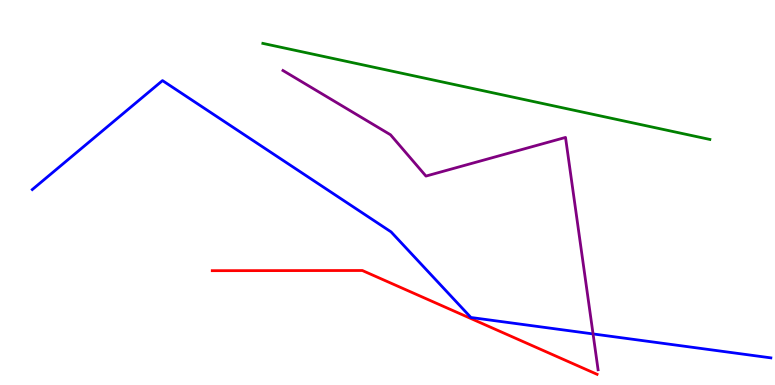[{'lines': ['blue', 'red'], 'intersections': []}, {'lines': ['green', 'red'], 'intersections': []}, {'lines': ['purple', 'red'], 'intersections': []}, {'lines': ['blue', 'green'], 'intersections': []}, {'lines': ['blue', 'purple'], 'intersections': [{'x': 7.65, 'y': 1.33}]}, {'lines': ['green', 'purple'], 'intersections': []}]